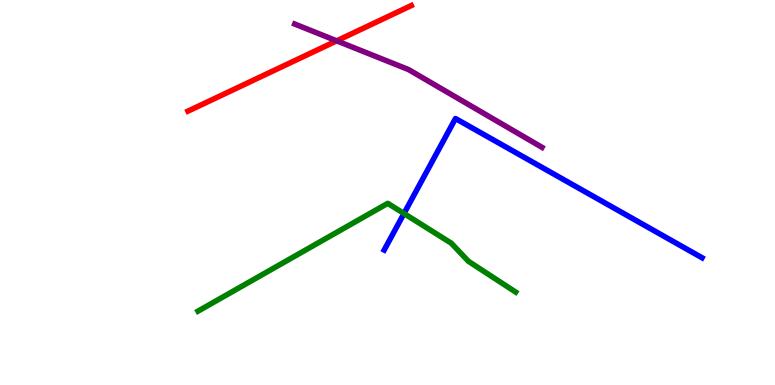[{'lines': ['blue', 'red'], 'intersections': []}, {'lines': ['green', 'red'], 'intersections': []}, {'lines': ['purple', 'red'], 'intersections': [{'x': 4.34, 'y': 8.94}]}, {'lines': ['blue', 'green'], 'intersections': [{'x': 5.21, 'y': 4.45}]}, {'lines': ['blue', 'purple'], 'intersections': []}, {'lines': ['green', 'purple'], 'intersections': []}]